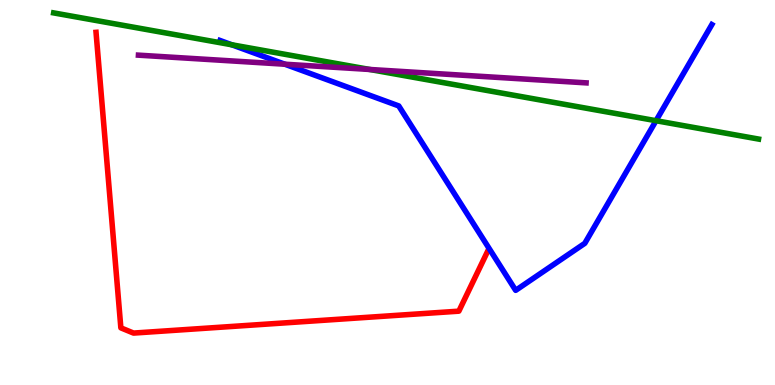[{'lines': ['blue', 'red'], 'intersections': []}, {'lines': ['green', 'red'], 'intersections': []}, {'lines': ['purple', 'red'], 'intersections': []}, {'lines': ['blue', 'green'], 'intersections': [{'x': 2.99, 'y': 8.84}, {'x': 8.46, 'y': 6.86}]}, {'lines': ['blue', 'purple'], 'intersections': [{'x': 3.68, 'y': 8.33}]}, {'lines': ['green', 'purple'], 'intersections': [{'x': 4.77, 'y': 8.2}]}]